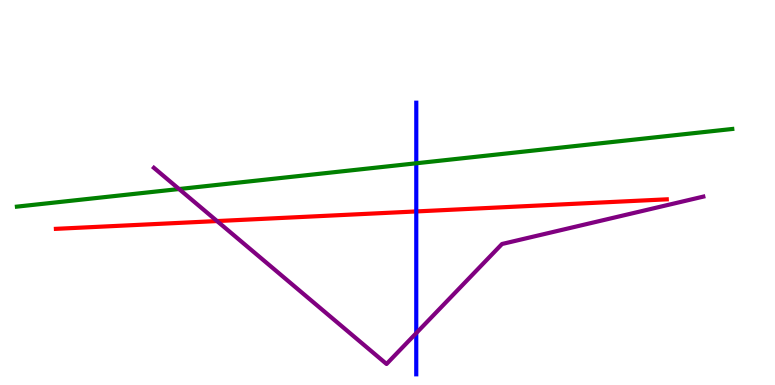[{'lines': ['blue', 'red'], 'intersections': [{'x': 5.37, 'y': 4.51}]}, {'lines': ['green', 'red'], 'intersections': []}, {'lines': ['purple', 'red'], 'intersections': [{'x': 2.8, 'y': 4.26}]}, {'lines': ['blue', 'green'], 'intersections': [{'x': 5.37, 'y': 5.76}]}, {'lines': ['blue', 'purple'], 'intersections': [{'x': 5.37, 'y': 1.35}]}, {'lines': ['green', 'purple'], 'intersections': [{'x': 2.31, 'y': 5.09}]}]